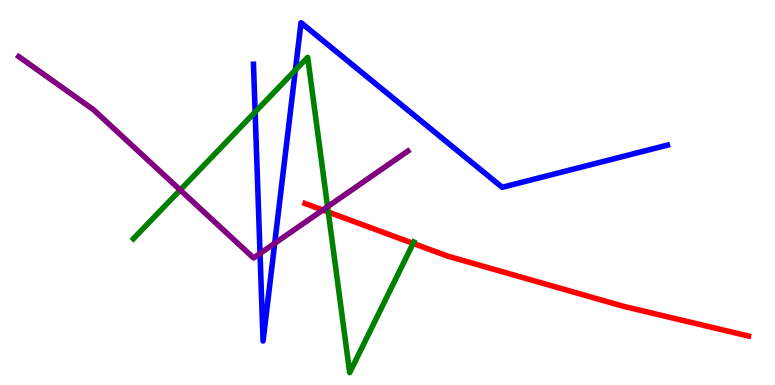[{'lines': ['blue', 'red'], 'intersections': []}, {'lines': ['green', 'red'], 'intersections': [{'x': 4.24, 'y': 4.49}, {'x': 5.33, 'y': 3.68}]}, {'lines': ['purple', 'red'], 'intersections': [{'x': 4.16, 'y': 4.54}]}, {'lines': ['blue', 'green'], 'intersections': [{'x': 3.29, 'y': 7.09}, {'x': 3.81, 'y': 8.18}]}, {'lines': ['blue', 'purple'], 'intersections': [{'x': 3.36, 'y': 3.42}, {'x': 3.54, 'y': 3.68}]}, {'lines': ['green', 'purple'], 'intersections': [{'x': 2.33, 'y': 5.06}, {'x': 4.23, 'y': 4.63}]}]